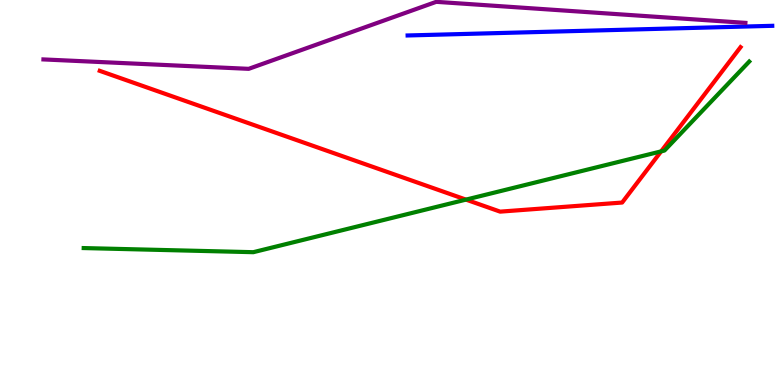[{'lines': ['blue', 'red'], 'intersections': []}, {'lines': ['green', 'red'], 'intersections': [{'x': 6.01, 'y': 4.82}, {'x': 8.53, 'y': 6.07}]}, {'lines': ['purple', 'red'], 'intersections': []}, {'lines': ['blue', 'green'], 'intersections': []}, {'lines': ['blue', 'purple'], 'intersections': []}, {'lines': ['green', 'purple'], 'intersections': []}]